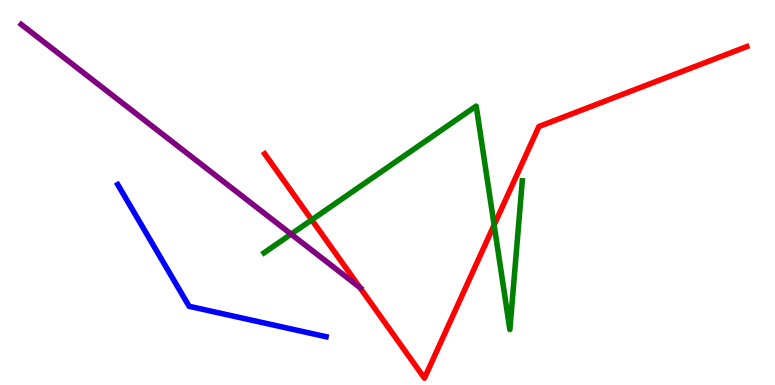[{'lines': ['blue', 'red'], 'intersections': []}, {'lines': ['green', 'red'], 'intersections': [{'x': 4.02, 'y': 4.29}, {'x': 6.38, 'y': 4.16}]}, {'lines': ['purple', 'red'], 'intersections': [{'x': 4.65, 'y': 2.53}]}, {'lines': ['blue', 'green'], 'intersections': []}, {'lines': ['blue', 'purple'], 'intersections': []}, {'lines': ['green', 'purple'], 'intersections': [{'x': 3.76, 'y': 3.92}]}]